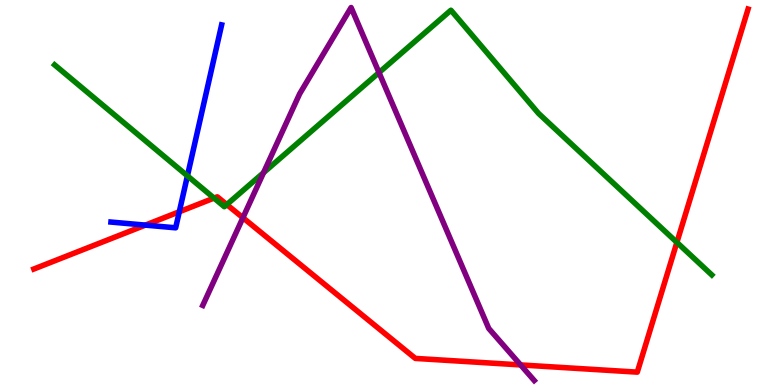[{'lines': ['blue', 'red'], 'intersections': [{'x': 1.88, 'y': 4.15}, {'x': 2.31, 'y': 4.5}]}, {'lines': ['green', 'red'], 'intersections': [{'x': 2.76, 'y': 4.85}, {'x': 2.93, 'y': 4.69}, {'x': 8.73, 'y': 3.7}]}, {'lines': ['purple', 'red'], 'intersections': [{'x': 3.13, 'y': 4.34}, {'x': 6.72, 'y': 0.521}]}, {'lines': ['blue', 'green'], 'intersections': [{'x': 2.42, 'y': 5.43}]}, {'lines': ['blue', 'purple'], 'intersections': []}, {'lines': ['green', 'purple'], 'intersections': [{'x': 3.4, 'y': 5.51}, {'x': 4.89, 'y': 8.11}]}]